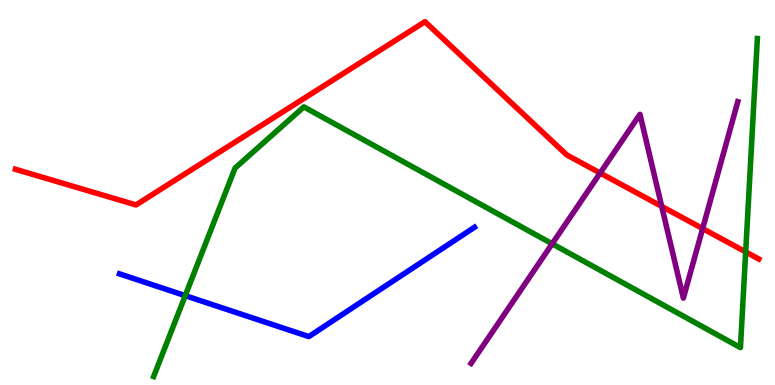[{'lines': ['blue', 'red'], 'intersections': []}, {'lines': ['green', 'red'], 'intersections': [{'x': 9.62, 'y': 3.46}]}, {'lines': ['purple', 'red'], 'intersections': [{'x': 7.74, 'y': 5.51}, {'x': 8.54, 'y': 4.64}, {'x': 9.07, 'y': 4.06}]}, {'lines': ['blue', 'green'], 'intersections': [{'x': 2.39, 'y': 2.32}]}, {'lines': ['blue', 'purple'], 'intersections': []}, {'lines': ['green', 'purple'], 'intersections': [{'x': 7.12, 'y': 3.67}]}]